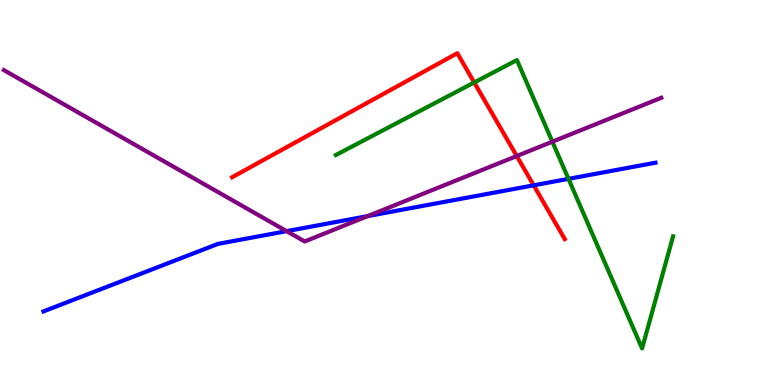[{'lines': ['blue', 'red'], 'intersections': [{'x': 6.89, 'y': 5.19}]}, {'lines': ['green', 'red'], 'intersections': [{'x': 6.12, 'y': 7.86}]}, {'lines': ['purple', 'red'], 'intersections': [{'x': 6.67, 'y': 5.95}]}, {'lines': ['blue', 'green'], 'intersections': [{'x': 7.34, 'y': 5.35}]}, {'lines': ['blue', 'purple'], 'intersections': [{'x': 3.7, 'y': 4.0}, {'x': 4.74, 'y': 4.39}]}, {'lines': ['green', 'purple'], 'intersections': [{'x': 7.13, 'y': 6.32}]}]